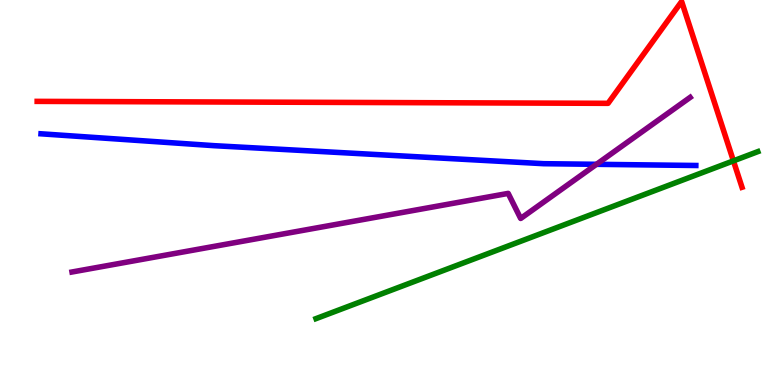[{'lines': ['blue', 'red'], 'intersections': []}, {'lines': ['green', 'red'], 'intersections': [{'x': 9.46, 'y': 5.82}]}, {'lines': ['purple', 'red'], 'intersections': []}, {'lines': ['blue', 'green'], 'intersections': []}, {'lines': ['blue', 'purple'], 'intersections': [{'x': 7.7, 'y': 5.73}]}, {'lines': ['green', 'purple'], 'intersections': []}]